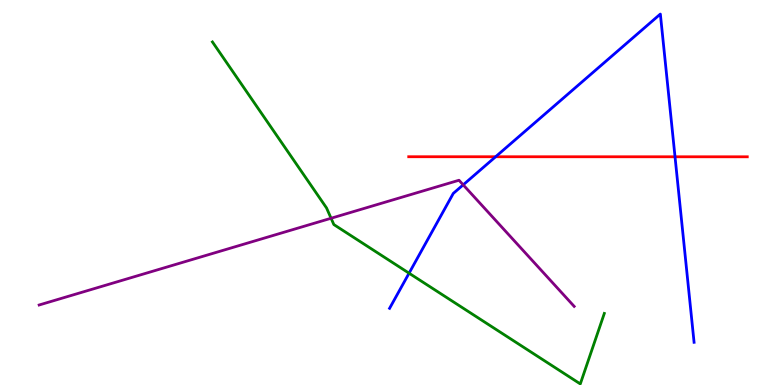[{'lines': ['blue', 'red'], 'intersections': [{'x': 6.4, 'y': 5.93}, {'x': 8.71, 'y': 5.93}]}, {'lines': ['green', 'red'], 'intersections': []}, {'lines': ['purple', 'red'], 'intersections': []}, {'lines': ['blue', 'green'], 'intersections': [{'x': 5.28, 'y': 2.9}]}, {'lines': ['blue', 'purple'], 'intersections': [{'x': 5.98, 'y': 5.2}]}, {'lines': ['green', 'purple'], 'intersections': [{'x': 4.27, 'y': 4.33}]}]